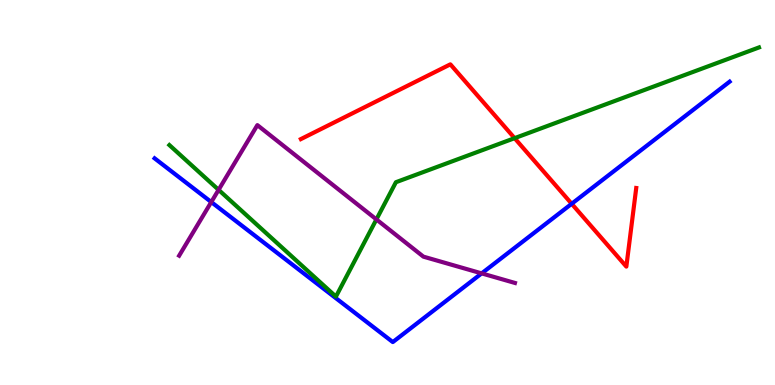[{'lines': ['blue', 'red'], 'intersections': [{'x': 7.38, 'y': 4.71}]}, {'lines': ['green', 'red'], 'intersections': [{'x': 6.64, 'y': 6.41}]}, {'lines': ['purple', 'red'], 'intersections': []}, {'lines': ['blue', 'green'], 'intersections': []}, {'lines': ['blue', 'purple'], 'intersections': [{'x': 2.73, 'y': 4.75}, {'x': 6.21, 'y': 2.9}]}, {'lines': ['green', 'purple'], 'intersections': [{'x': 2.82, 'y': 5.07}, {'x': 4.86, 'y': 4.3}]}]